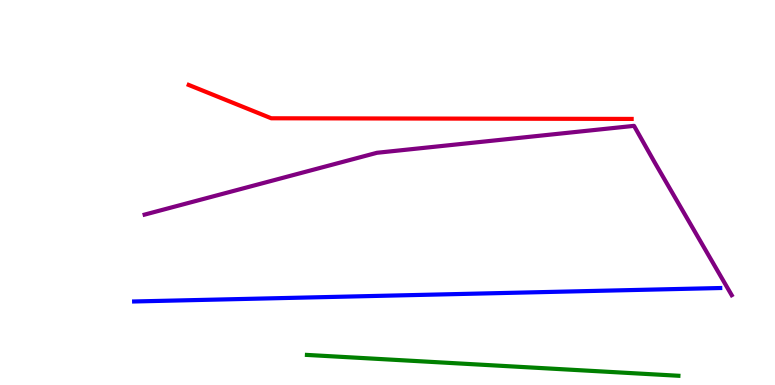[{'lines': ['blue', 'red'], 'intersections': []}, {'lines': ['green', 'red'], 'intersections': []}, {'lines': ['purple', 'red'], 'intersections': []}, {'lines': ['blue', 'green'], 'intersections': []}, {'lines': ['blue', 'purple'], 'intersections': []}, {'lines': ['green', 'purple'], 'intersections': []}]